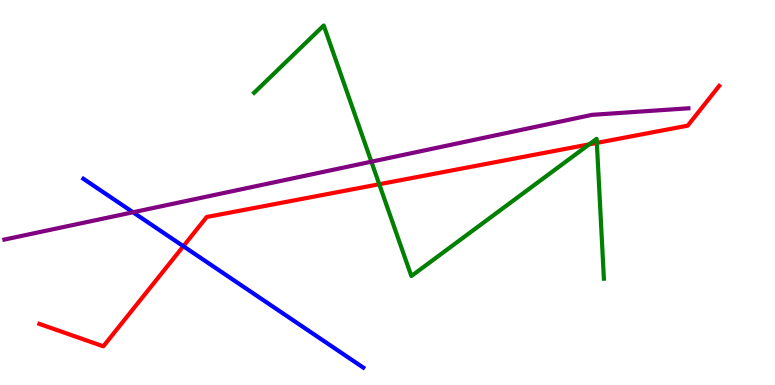[{'lines': ['blue', 'red'], 'intersections': [{'x': 2.37, 'y': 3.6}]}, {'lines': ['green', 'red'], 'intersections': [{'x': 4.89, 'y': 5.21}, {'x': 7.6, 'y': 6.25}, {'x': 7.7, 'y': 6.29}]}, {'lines': ['purple', 'red'], 'intersections': []}, {'lines': ['blue', 'green'], 'intersections': []}, {'lines': ['blue', 'purple'], 'intersections': [{'x': 1.72, 'y': 4.49}]}, {'lines': ['green', 'purple'], 'intersections': [{'x': 4.79, 'y': 5.8}]}]